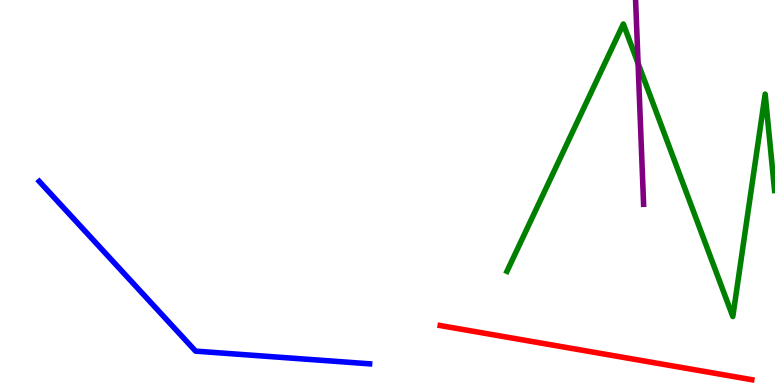[{'lines': ['blue', 'red'], 'intersections': []}, {'lines': ['green', 'red'], 'intersections': []}, {'lines': ['purple', 'red'], 'intersections': []}, {'lines': ['blue', 'green'], 'intersections': []}, {'lines': ['blue', 'purple'], 'intersections': []}, {'lines': ['green', 'purple'], 'intersections': [{'x': 8.23, 'y': 8.35}]}]